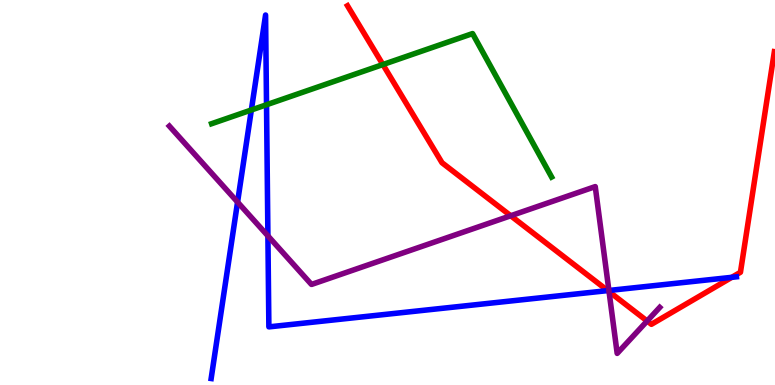[{'lines': ['blue', 'red'], 'intersections': [{'x': 7.84, 'y': 2.45}, {'x': 9.44, 'y': 2.8}]}, {'lines': ['green', 'red'], 'intersections': [{'x': 4.94, 'y': 8.32}]}, {'lines': ['purple', 'red'], 'intersections': [{'x': 6.59, 'y': 4.4}, {'x': 7.86, 'y': 2.43}, {'x': 8.35, 'y': 1.66}]}, {'lines': ['blue', 'green'], 'intersections': [{'x': 3.24, 'y': 7.14}, {'x': 3.44, 'y': 7.28}]}, {'lines': ['blue', 'purple'], 'intersections': [{'x': 3.07, 'y': 4.75}, {'x': 3.46, 'y': 3.87}, {'x': 7.86, 'y': 2.46}]}, {'lines': ['green', 'purple'], 'intersections': []}]